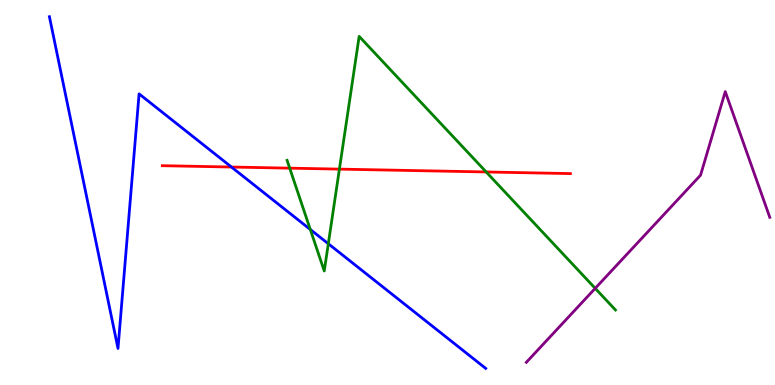[{'lines': ['blue', 'red'], 'intersections': [{'x': 2.99, 'y': 5.66}]}, {'lines': ['green', 'red'], 'intersections': [{'x': 3.74, 'y': 5.63}, {'x': 4.38, 'y': 5.61}, {'x': 6.27, 'y': 5.53}]}, {'lines': ['purple', 'red'], 'intersections': []}, {'lines': ['blue', 'green'], 'intersections': [{'x': 4.0, 'y': 4.04}, {'x': 4.24, 'y': 3.67}]}, {'lines': ['blue', 'purple'], 'intersections': []}, {'lines': ['green', 'purple'], 'intersections': [{'x': 7.68, 'y': 2.51}]}]